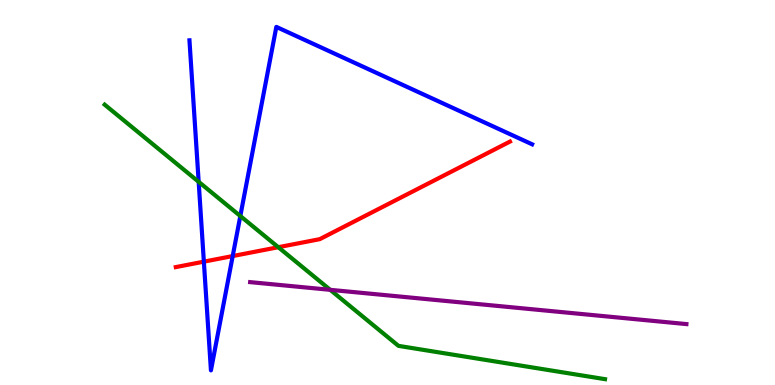[{'lines': ['blue', 'red'], 'intersections': [{'x': 2.63, 'y': 3.2}, {'x': 3.0, 'y': 3.35}]}, {'lines': ['green', 'red'], 'intersections': [{'x': 3.59, 'y': 3.58}]}, {'lines': ['purple', 'red'], 'intersections': []}, {'lines': ['blue', 'green'], 'intersections': [{'x': 2.56, 'y': 5.28}, {'x': 3.1, 'y': 4.39}]}, {'lines': ['blue', 'purple'], 'intersections': []}, {'lines': ['green', 'purple'], 'intersections': [{'x': 4.26, 'y': 2.47}]}]